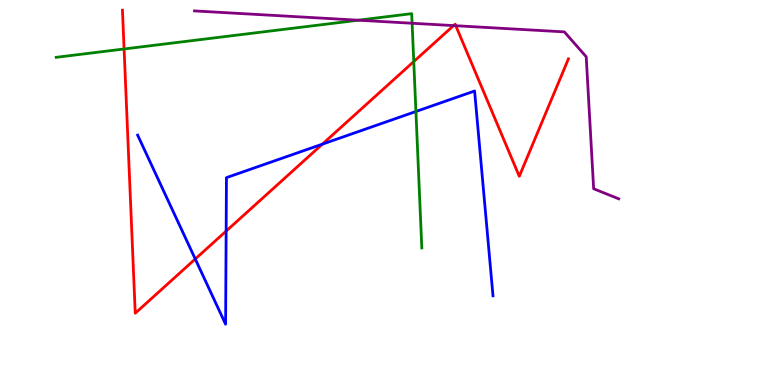[{'lines': ['blue', 'red'], 'intersections': [{'x': 2.52, 'y': 3.27}, {'x': 2.92, 'y': 4.0}, {'x': 4.16, 'y': 6.26}]}, {'lines': ['green', 'red'], 'intersections': [{'x': 1.6, 'y': 8.73}, {'x': 5.34, 'y': 8.4}]}, {'lines': ['purple', 'red'], 'intersections': [{'x': 5.85, 'y': 9.34}, {'x': 5.88, 'y': 9.33}]}, {'lines': ['blue', 'green'], 'intersections': [{'x': 5.37, 'y': 7.1}]}, {'lines': ['blue', 'purple'], 'intersections': []}, {'lines': ['green', 'purple'], 'intersections': [{'x': 4.62, 'y': 9.48}, {'x': 5.32, 'y': 9.4}]}]